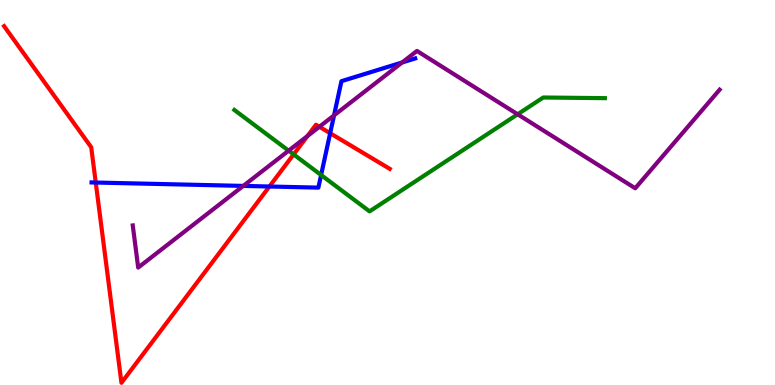[{'lines': ['blue', 'red'], 'intersections': [{'x': 1.24, 'y': 5.26}, {'x': 3.48, 'y': 5.16}, {'x': 4.26, 'y': 6.54}]}, {'lines': ['green', 'red'], 'intersections': [{'x': 3.79, 'y': 5.99}]}, {'lines': ['purple', 'red'], 'intersections': [{'x': 3.97, 'y': 6.47}, {'x': 4.12, 'y': 6.71}]}, {'lines': ['blue', 'green'], 'intersections': [{'x': 4.14, 'y': 5.45}]}, {'lines': ['blue', 'purple'], 'intersections': [{'x': 3.14, 'y': 5.17}, {'x': 4.31, 'y': 7.0}, {'x': 5.19, 'y': 8.38}]}, {'lines': ['green', 'purple'], 'intersections': [{'x': 3.72, 'y': 6.09}, {'x': 6.68, 'y': 7.03}]}]